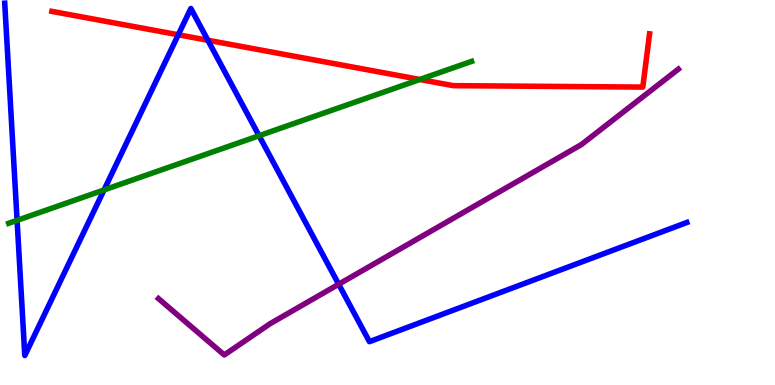[{'lines': ['blue', 'red'], 'intersections': [{'x': 2.3, 'y': 9.1}, {'x': 2.68, 'y': 8.95}]}, {'lines': ['green', 'red'], 'intersections': [{'x': 5.42, 'y': 7.94}]}, {'lines': ['purple', 'red'], 'intersections': []}, {'lines': ['blue', 'green'], 'intersections': [{'x': 0.221, 'y': 4.28}, {'x': 1.34, 'y': 5.07}, {'x': 3.34, 'y': 6.47}]}, {'lines': ['blue', 'purple'], 'intersections': [{'x': 4.37, 'y': 2.62}]}, {'lines': ['green', 'purple'], 'intersections': []}]